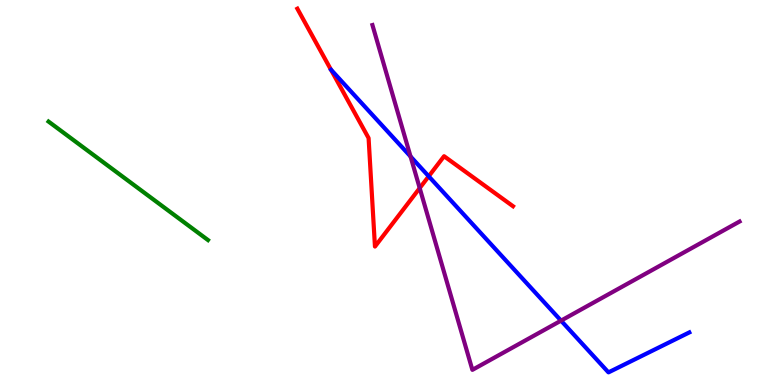[{'lines': ['blue', 'red'], 'intersections': [{'x': 5.53, 'y': 5.42}]}, {'lines': ['green', 'red'], 'intersections': []}, {'lines': ['purple', 'red'], 'intersections': [{'x': 5.42, 'y': 5.11}]}, {'lines': ['blue', 'green'], 'intersections': []}, {'lines': ['blue', 'purple'], 'intersections': [{'x': 5.3, 'y': 5.94}, {'x': 7.24, 'y': 1.67}]}, {'lines': ['green', 'purple'], 'intersections': []}]